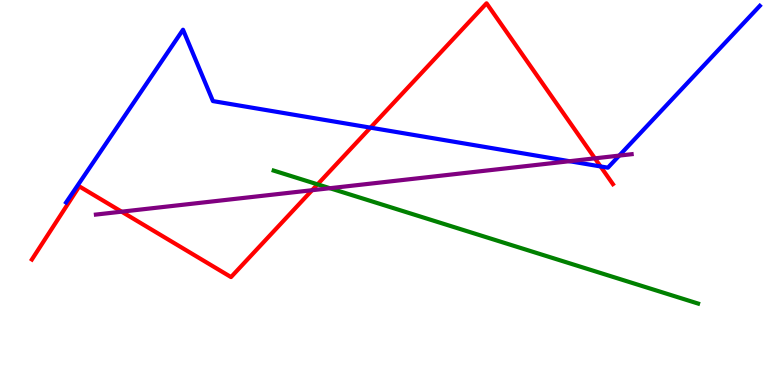[{'lines': ['blue', 'red'], 'intersections': [{'x': 4.78, 'y': 6.68}, {'x': 7.75, 'y': 5.68}]}, {'lines': ['green', 'red'], 'intersections': [{'x': 4.1, 'y': 5.21}]}, {'lines': ['purple', 'red'], 'intersections': [{'x': 1.57, 'y': 4.5}, {'x': 4.03, 'y': 5.06}, {'x': 7.68, 'y': 5.89}]}, {'lines': ['blue', 'green'], 'intersections': []}, {'lines': ['blue', 'purple'], 'intersections': [{'x': 7.35, 'y': 5.81}, {'x': 7.99, 'y': 5.96}]}, {'lines': ['green', 'purple'], 'intersections': [{'x': 4.26, 'y': 5.11}]}]